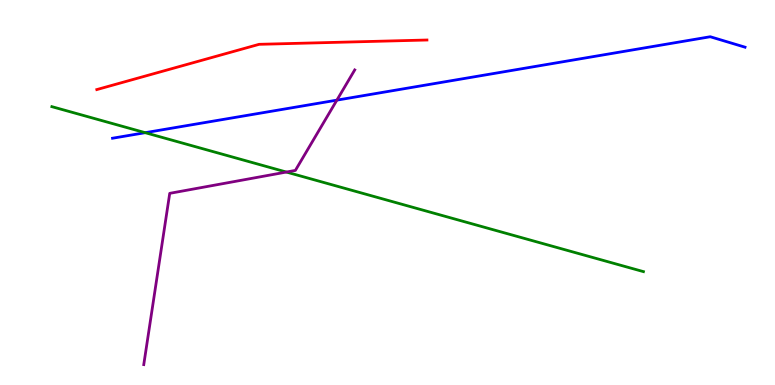[{'lines': ['blue', 'red'], 'intersections': []}, {'lines': ['green', 'red'], 'intersections': []}, {'lines': ['purple', 'red'], 'intersections': []}, {'lines': ['blue', 'green'], 'intersections': [{'x': 1.87, 'y': 6.55}]}, {'lines': ['blue', 'purple'], 'intersections': [{'x': 4.35, 'y': 7.4}]}, {'lines': ['green', 'purple'], 'intersections': [{'x': 3.7, 'y': 5.53}]}]